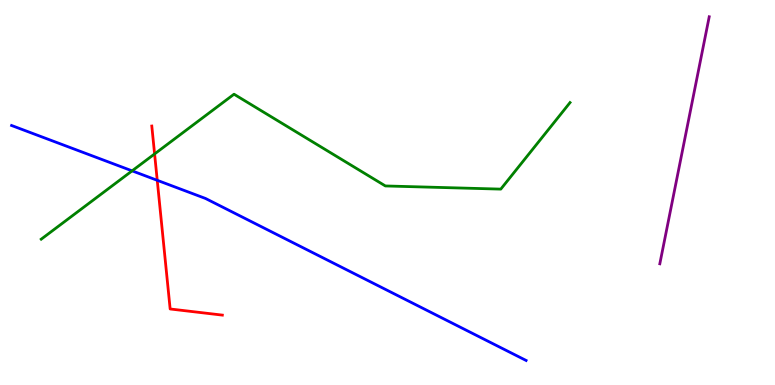[{'lines': ['blue', 'red'], 'intersections': [{'x': 2.03, 'y': 5.32}]}, {'lines': ['green', 'red'], 'intersections': [{'x': 1.99, 'y': 6.0}]}, {'lines': ['purple', 'red'], 'intersections': []}, {'lines': ['blue', 'green'], 'intersections': [{'x': 1.7, 'y': 5.56}]}, {'lines': ['blue', 'purple'], 'intersections': []}, {'lines': ['green', 'purple'], 'intersections': []}]